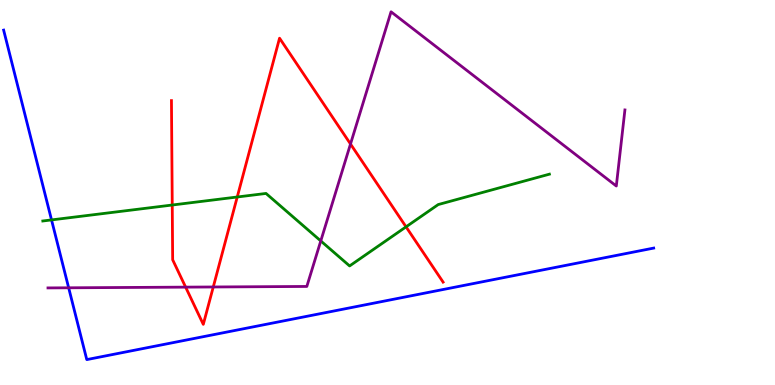[{'lines': ['blue', 'red'], 'intersections': []}, {'lines': ['green', 'red'], 'intersections': [{'x': 2.22, 'y': 4.67}, {'x': 3.06, 'y': 4.88}, {'x': 5.24, 'y': 4.11}]}, {'lines': ['purple', 'red'], 'intersections': [{'x': 2.4, 'y': 2.54}, {'x': 2.75, 'y': 2.55}, {'x': 4.52, 'y': 6.26}]}, {'lines': ['blue', 'green'], 'intersections': [{'x': 0.665, 'y': 4.29}]}, {'lines': ['blue', 'purple'], 'intersections': [{'x': 0.886, 'y': 2.52}]}, {'lines': ['green', 'purple'], 'intersections': [{'x': 4.14, 'y': 3.74}]}]